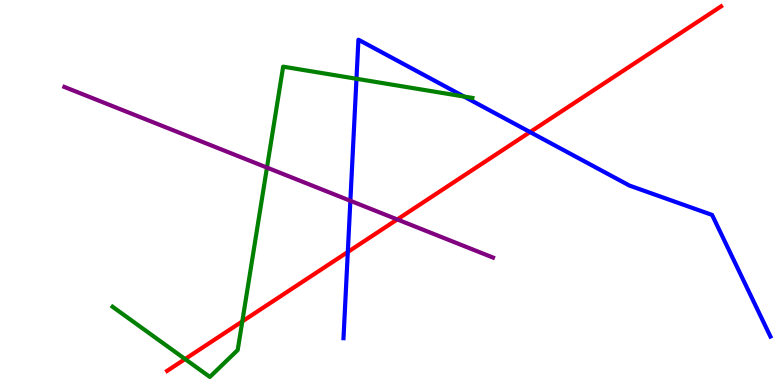[{'lines': ['blue', 'red'], 'intersections': [{'x': 4.49, 'y': 3.46}, {'x': 6.84, 'y': 6.57}]}, {'lines': ['green', 'red'], 'intersections': [{'x': 2.39, 'y': 0.674}, {'x': 3.13, 'y': 1.65}]}, {'lines': ['purple', 'red'], 'intersections': [{'x': 5.13, 'y': 4.3}]}, {'lines': ['blue', 'green'], 'intersections': [{'x': 4.6, 'y': 7.95}, {'x': 5.99, 'y': 7.49}]}, {'lines': ['blue', 'purple'], 'intersections': [{'x': 4.52, 'y': 4.78}]}, {'lines': ['green', 'purple'], 'intersections': [{'x': 3.44, 'y': 5.65}]}]